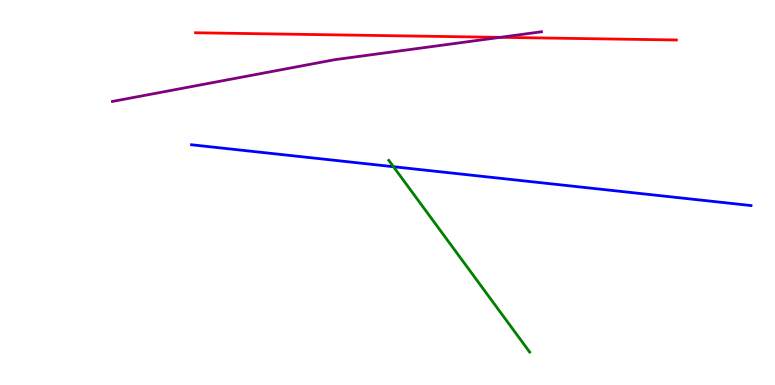[{'lines': ['blue', 'red'], 'intersections': []}, {'lines': ['green', 'red'], 'intersections': []}, {'lines': ['purple', 'red'], 'intersections': [{'x': 6.45, 'y': 9.03}]}, {'lines': ['blue', 'green'], 'intersections': [{'x': 5.08, 'y': 5.67}]}, {'lines': ['blue', 'purple'], 'intersections': []}, {'lines': ['green', 'purple'], 'intersections': []}]